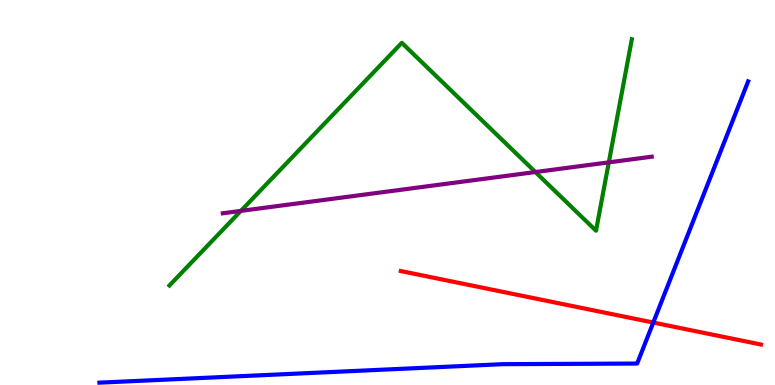[{'lines': ['blue', 'red'], 'intersections': [{'x': 8.43, 'y': 1.62}]}, {'lines': ['green', 'red'], 'intersections': []}, {'lines': ['purple', 'red'], 'intersections': []}, {'lines': ['blue', 'green'], 'intersections': []}, {'lines': ['blue', 'purple'], 'intersections': []}, {'lines': ['green', 'purple'], 'intersections': [{'x': 3.11, 'y': 4.52}, {'x': 6.91, 'y': 5.53}, {'x': 7.86, 'y': 5.78}]}]